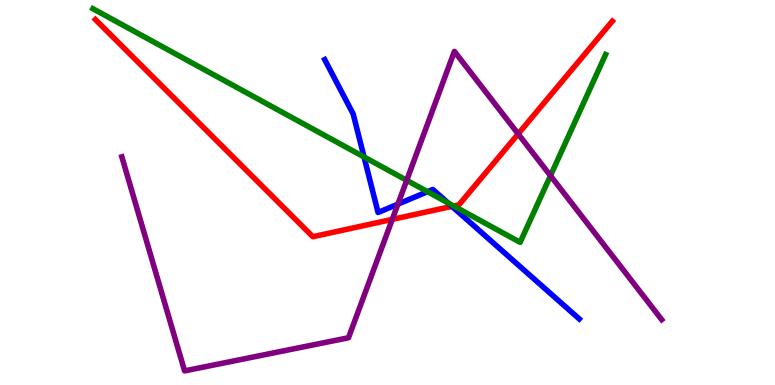[{'lines': ['blue', 'red'], 'intersections': [{'x': 5.83, 'y': 4.64}]}, {'lines': ['green', 'red'], 'intersections': [{'x': 5.85, 'y': 4.65}]}, {'lines': ['purple', 'red'], 'intersections': [{'x': 5.06, 'y': 4.3}, {'x': 6.69, 'y': 6.52}]}, {'lines': ['blue', 'green'], 'intersections': [{'x': 4.7, 'y': 5.92}, {'x': 5.52, 'y': 5.02}, {'x': 5.78, 'y': 4.73}]}, {'lines': ['blue', 'purple'], 'intersections': [{'x': 5.13, 'y': 4.7}]}, {'lines': ['green', 'purple'], 'intersections': [{'x': 5.25, 'y': 5.32}, {'x': 7.1, 'y': 5.44}]}]